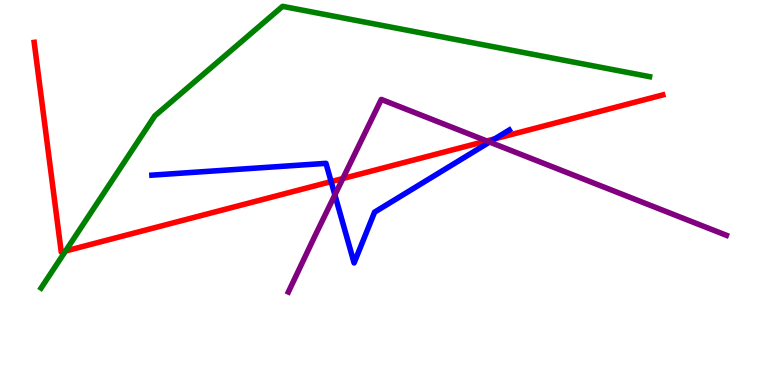[{'lines': ['blue', 'red'], 'intersections': [{'x': 4.27, 'y': 5.28}, {'x': 6.39, 'y': 6.39}]}, {'lines': ['green', 'red'], 'intersections': [{'x': 0.846, 'y': 3.48}]}, {'lines': ['purple', 'red'], 'intersections': [{'x': 4.42, 'y': 5.36}, {'x': 6.28, 'y': 6.34}]}, {'lines': ['blue', 'green'], 'intersections': []}, {'lines': ['blue', 'purple'], 'intersections': [{'x': 4.32, 'y': 4.94}, {'x': 6.32, 'y': 6.31}]}, {'lines': ['green', 'purple'], 'intersections': []}]